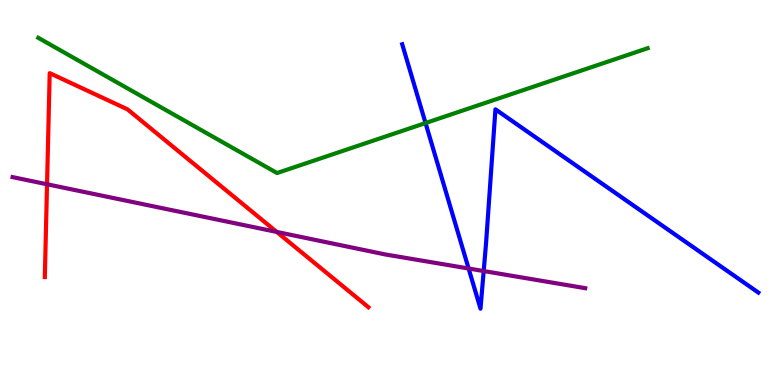[{'lines': ['blue', 'red'], 'intersections': []}, {'lines': ['green', 'red'], 'intersections': []}, {'lines': ['purple', 'red'], 'intersections': [{'x': 0.607, 'y': 5.21}, {'x': 3.57, 'y': 3.98}]}, {'lines': ['blue', 'green'], 'intersections': [{'x': 5.49, 'y': 6.8}]}, {'lines': ['blue', 'purple'], 'intersections': [{'x': 6.05, 'y': 3.03}, {'x': 6.24, 'y': 2.96}]}, {'lines': ['green', 'purple'], 'intersections': []}]